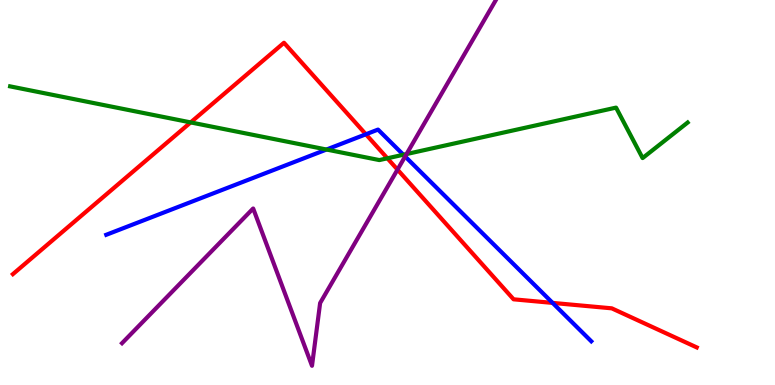[{'lines': ['blue', 'red'], 'intersections': [{'x': 4.72, 'y': 6.51}, {'x': 7.13, 'y': 2.13}]}, {'lines': ['green', 'red'], 'intersections': [{'x': 2.46, 'y': 6.82}, {'x': 5.0, 'y': 5.89}]}, {'lines': ['purple', 'red'], 'intersections': [{'x': 5.13, 'y': 5.59}]}, {'lines': ['blue', 'green'], 'intersections': [{'x': 4.21, 'y': 6.12}, {'x': 5.2, 'y': 5.98}]}, {'lines': ['blue', 'purple'], 'intersections': [{'x': 5.23, 'y': 5.94}]}, {'lines': ['green', 'purple'], 'intersections': [{'x': 5.25, 'y': 6.0}]}]